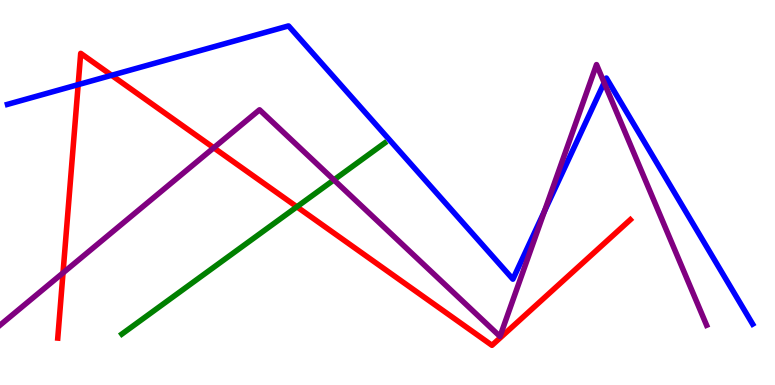[{'lines': ['blue', 'red'], 'intersections': [{'x': 1.01, 'y': 7.8}, {'x': 1.44, 'y': 8.04}]}, {'lines': ['green', 'red'], 'intersections': [{'x': 3.83, 'y': 4.63}]}, {'lines': ['purple', 'red'], 'intersections': [{'x': 0.813, 'y': 2.91}, {'x': 2.76, 'y': 6.16}]}, {'lines': ['blue', 'green'], 'intersections': []}, {'lines': ['blue', 'purple'], 'intersections': [{'x': 7.03, 'y': 4.51}, {'x': 7.8, 'y': 7.85}]}, {'lines': ['green', 'purple'], 'intersections': [{'x': 4.31, 'y': 5.33}]}]